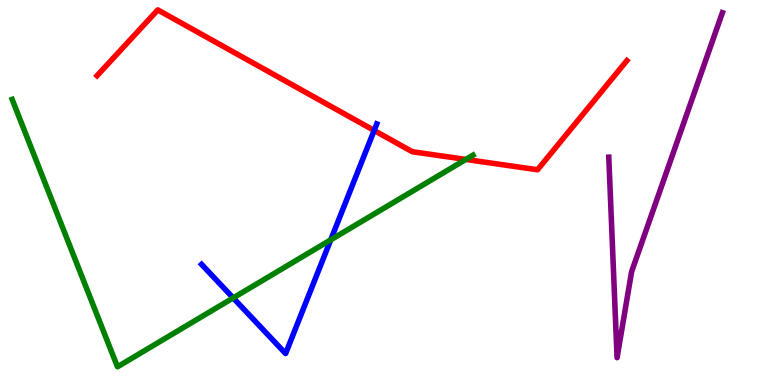[{'lines': ['blue', 'red'], 'intersections': [{'x': 4.83, 'y': 6.61}]}, {'lines': ['green', 'red'], 'intersections': [{'x': 6.01, 'y': 5.86}]}, {'lines': ['purple', 'red'], 'intersections': []}, {'lines': ['blue', 'green'], 'intersections': [{'x': 3.01, 'y': 2.26}, {'x': 4.27, 'y': 3.77}]}, {'lines': ['blue', 'purple'], 'intersections': []}, {'lines': ['green', 'purple'], 'intersections': []}]